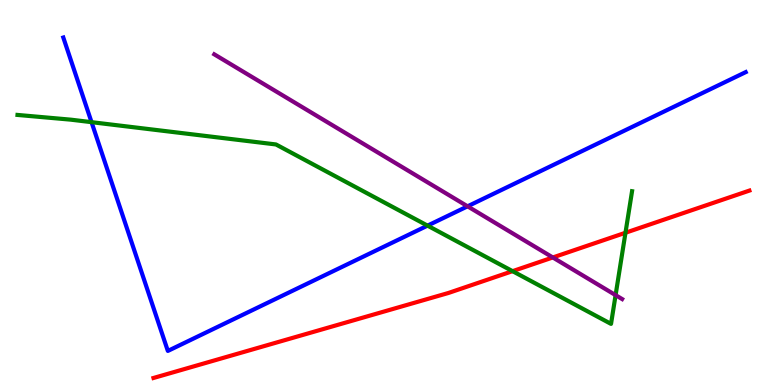[{'lines': ['blue', 'red'], 'intersections': []}, {'lines': ['green', 'red'], 'intersections': [{'x': 6.61, 'y': 2.96}, {'x': 8.07, 'y': 3.95}]}, {'lines': ['purple', 'red'], 'intersections': [{'x': 7.13, 'y': 3.31}]}, {'lines': ['blue', 'green'], 'intersections': [{'x': 1.18, 'y': 6.83}, {'x': 5.52, 'y': 4.14}]}, {'lines': ['blue', 'purple'], 'intersections': [{'x': 6.03, 'y': 4.64}]}, {'lines': ['green', 'purple'], 'intersections': [{'x': 7.94, 'y': 2.33}]}]